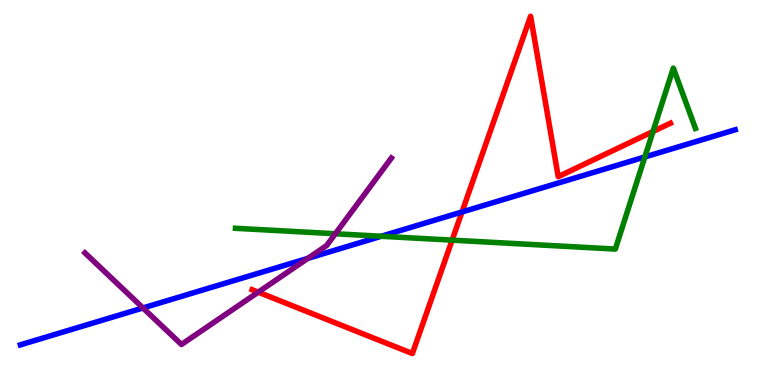[{'lines': ['blue', 'red'], 'intersections': [{'x': 5.96, 'y': 4.49}]}, {'lines': ['green', 'red'], 'intersections': [{'x': 5.83, 'y': 3.76}, {'x': 8.43, 'y': 6.58}]}, {'lines': ['purple', 'red'], 'intersections': [{'x': 3.33, 'y': 2.41}]}, {'lines': ['blue', 'green'], 'intersections': [{'x': 4.92, 'y': 3.86}, {'x': 8.32, 'y': 5.92}]}, {'lines': ['blue', 'purple'], 'intersections': [{'x': 1.84, 'y': 2.0}, {'x': 3.97, 'y': 3.29}]}, {'lines': ['green', 'purple'], 'intersections': [{'x': 4.33, 'y': 3.93}]}]